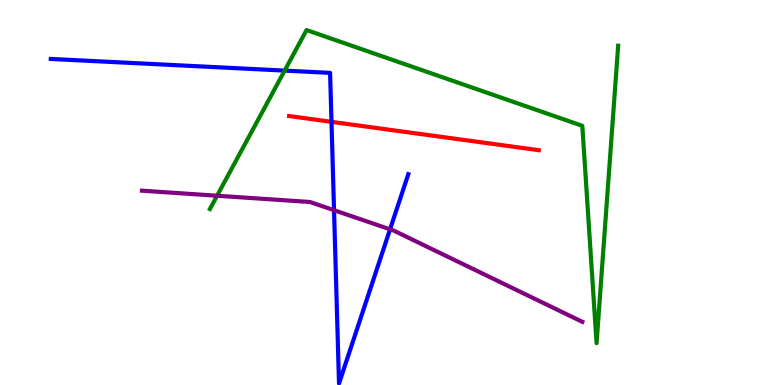[{'lines': ['blue', 'red'], 'intersections': [{'x': 4.28, 'y': 6.84}]}, {'lines': ['green', 'red'], 'intersections': []}, {'lines': ['purple', 'red'], 'intersections': []}, {'lines': ['blue', 'green'], 'intersections': [{'x': 3.67, 'y': 8.17}]}, {'lines': ['blue', 'purple'], 'intersections': [{'x': 4.31, 'y': 4.54}, {'x': 5.03, 'y': 4.04}]}, {'lines': ['green', 'purple'], 'intersections': [{'x': 2.8, 'y': 4.92}]}]